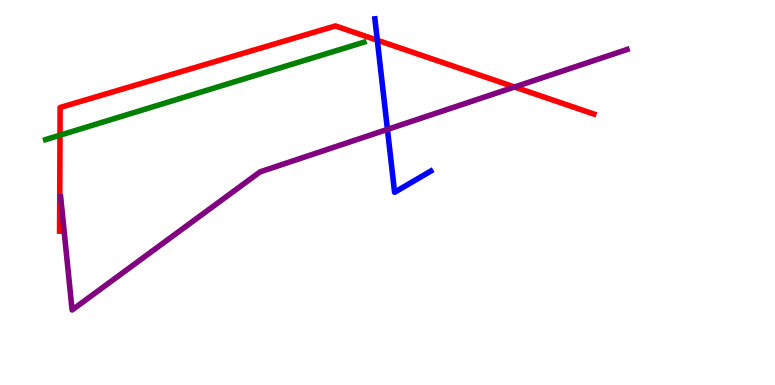[{'lines': ['blue', 'red'], 'intersections': [{'x': 4.87, 'y': 8.95}]}, {'lines': ['green', 'red'], 'intersections': [{'x': 0.774, 'y': 6.49}]}, {'lines': ['purple', 'red'], 'intersections': [{'x': 6.64, 'y': 7.74}]}, {'lines': ['blue', 'green'], 'intersections': []}, {'lines': ['blue', 'purple'], 'intersections': [{'x': 5.0, 'y': 6.64}]}, {'lines': ['green', 'purple'], 'intersections': []}]